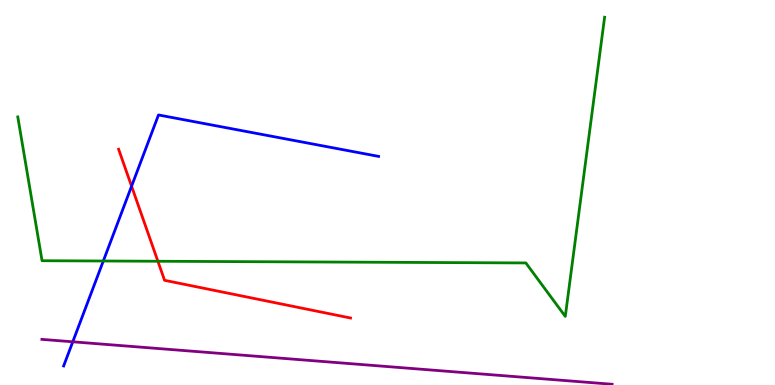[{'lines': ['blue', 'red'], 'intersections': [{'x': 1.7, 'y': 5.16}]}, {'lines': ['green', 'red'], 'intersections': [{'x': 2.04, 'y': 3.21}]}, {'lines': ['purple', 'red'], 'intersections': []}, {'lines': ['blue', 'green'], 'intersections': [{'x': 1.33, 'y': 3.22}]}, {'lines': ['blue', 'purple'], 'intersections': [{'x': 0.939, 'y': 1.12}]}, {'lines': ['green', 'purple'], 'intersections': []}]